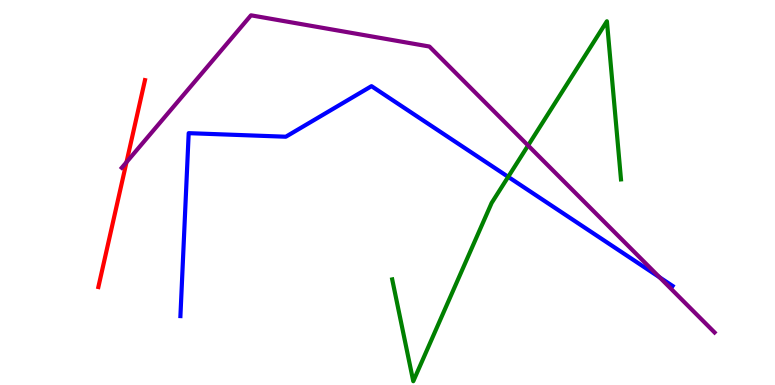[{'lines': ['blue', 'red'], 'intersections': []}, {'lines': ['green', 'red'], 'intersections': []}, {'lines': ['purple', 'red'], 'intersections': [{'x': 1.63, 'y': 5.79}]}, {'lines': ['blue', 'green'], 'intersections': [{'x': 6.56, 'y': 5.41}]}, {'lines': ['blue', 'purple'], 'intersections': [{'x': 8.51, 'y': 2.8}]}, {'lines': ['green', 'purple'], 'intersections': [{'x': 6.81, 'y': 6.22}]}]